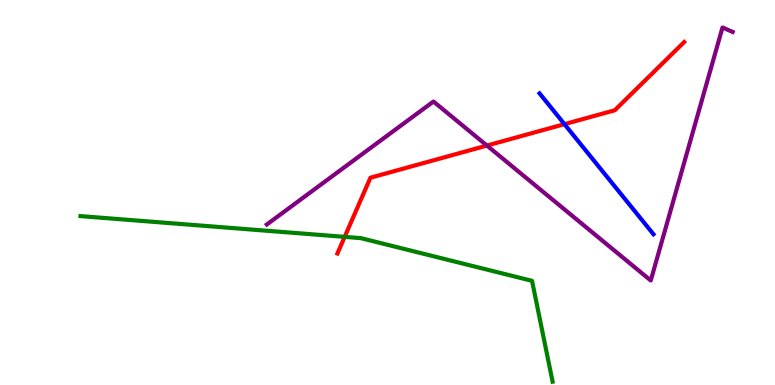[{'lines': ['blue', 'red'], 'intersections': [{'x': 7.28, 'y': 6.77}]}, {'lines': ['green', 'red'], 'intersections': [{'x': 4.45, 'y': 3.85}]}, {'lines': ['purple', 'red'], 'intersections': [{'x': 6.28, 'y': 6.22}]}, {'lines': ['blue', 'green'], 'intersections': []}, {'lines': ['blue', 'purple'], 'intersections': []}, {'lines': ['green', 'purple'], 'intersections': []}]